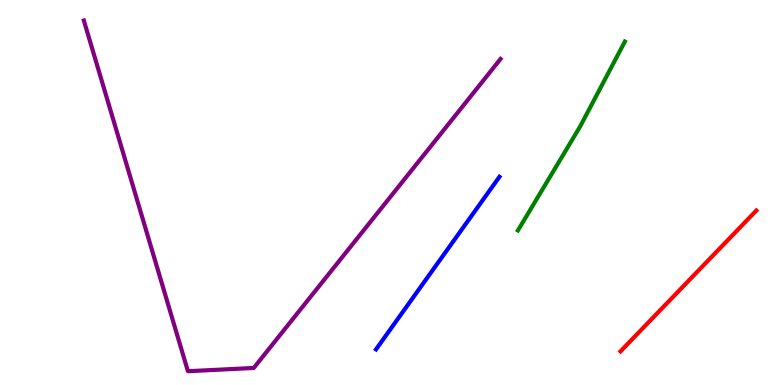[{'lines': ['blue', 'red'], 'intersections': []}, {'lines': ['green', 'red'], 'intersections': []}, {'lines': ['purple', 'red'], 'intersections': []}, {'lines': ['blue', 'green'], 'intersections': []}, {'lines': ['blue', 'purple'], 'intersections': []}, {'lines': ['green', 'purple'], 'intersections': []}]